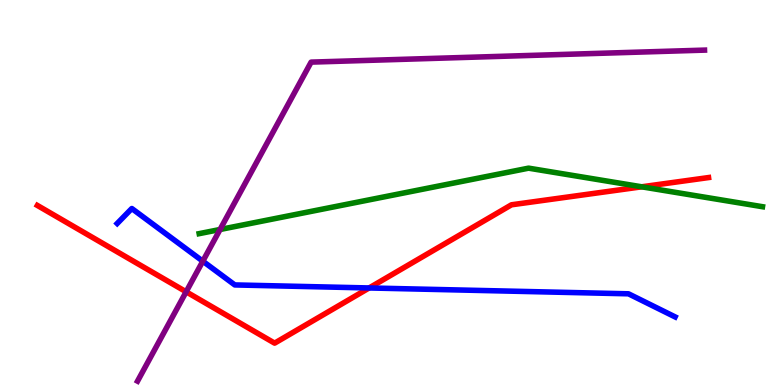[{'lines': ['blue', 'red'], 'intersections': [{'x': 4.76, 'y': 2.52}]}, {'lines': ['green', 'red'], 'intersections': [{'x': 8.28, 'y': 5.15}]}, {'lines': ['purple', 'red'], 'intersections': [{'x': 2.4, 'y': 2.42}]}, {'lines': ['blue', 'green'], 'intersections': []}, {'lines': ['blue', 'purple'], 'intersections': [{'x': 2.62, 'y': 3.22}]}, {'lines': ['green', 'purple'], 'intersections': [{'x': 2.84, 'y': 4.04}]}]